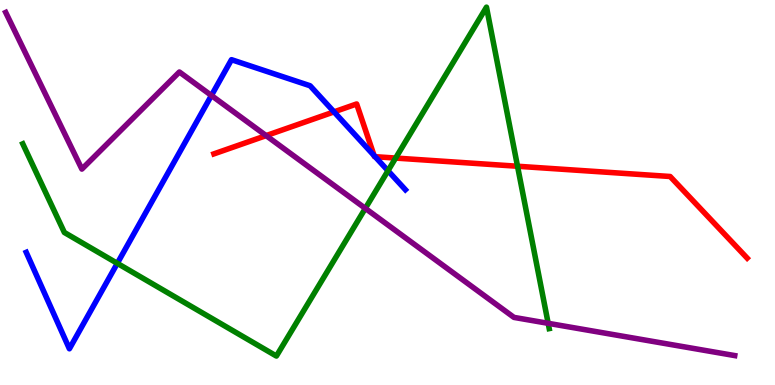[{'lines': ['blue', 'red'], 'intersections': [{'x': 4.31, 'y': 7.09}, {'x': 4.83, 'y': 5.96}, {'x': 4.84, 'y': 5.93}]}, {'lines': ['green', 'red'], 'intersections': [{'x': 5.1, 'y': 5.89}, {'x': 6.68, 'y': 5.68}]}, {'lines': ['purple', 'red'], 'intersections': [{'x': 3.43, 'y': 6.48}]}, {'lines': ['blue', 'green'], 'intersections': [{'x': 1.51, 'y': 3.16}, {'x': 5.01, 'y': 5.57}]}, {'lines': ['blue', 'purple'], 'intersections': [{'x': 2.73, 'y': 7.52}]}, {'lines': ['green', 'purple'], 'intersections': [{'x': 4.71, 'y': 4.59}, {'x': 7.07, 'y': 1.6}]}]